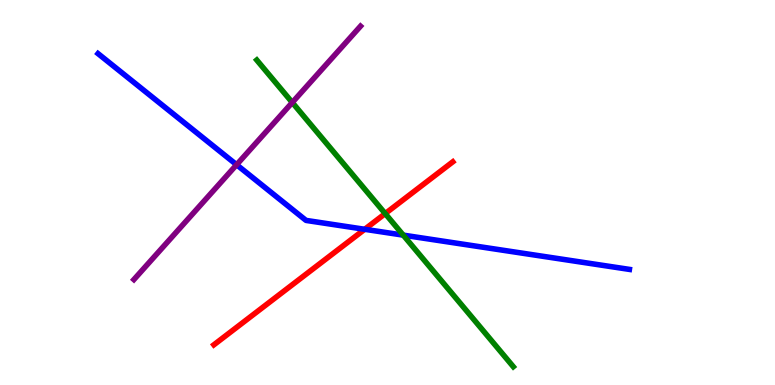[{'lines': ['blue', 'red'], 'intersections': [{'x': 4.71, 'y': 4.04}]}, {'lines': ['green', 'red'], 'intersections': [{'x': 4.97, 'y': 4.45}]}, {'lines': ['purple', 'red'], 'intersections': []}, {'lines': ['blue', 'green'], 'intersections': [{'x': 5.2, 'y': 3.89}]}, {'lines': ['blue', 'purple'], 'intersections': [{'x': 3.05, 'y': 5.72}]}, {'lines': ['green', 'purple'], 'intersections': [{'x': 3.77, 'y': 7.34}]}]